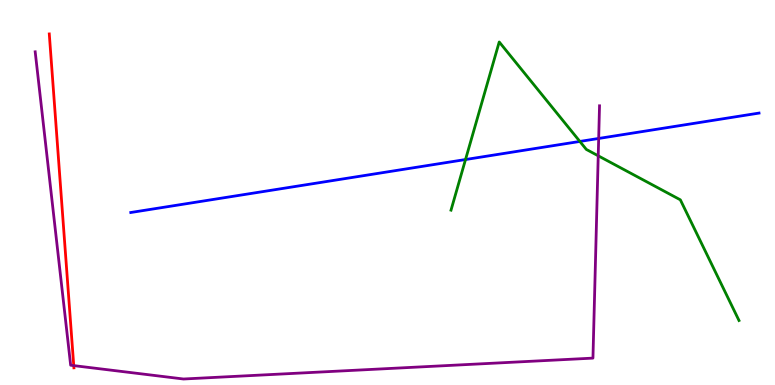[{'lines': ['blue', 'red'], 'intersections': []}, {'lines': ['green', 'red'], 'intersections': []}, {'lines': ['purple', 'red'], 'intersections': [{'x': 0.952, 'y': 0.504}]}, {'lines': ['blue', 'green'], 'intersections': [{'x': 6.01, 'y': 5.86}, {'x': 7.48, 'y': 6.33}]}, {'lines': ['blue', 'purple'], 'intersections': [{'x': 7.72, 'y': 6.4}]}, {'lines': ['green', 'purple'], 'intersections': [{'x': 7.72, 'y': 5.95}]}]